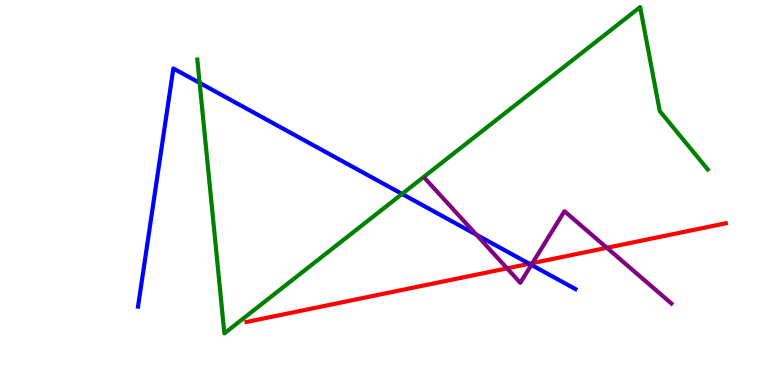[{'lines': ['blue', 'red'], 'intersections': [{'x': 6.83, 'y': 3.15}]}, {'lines': ['green', 'red'], 'intersections': []}, {'lines': ['purple', 'red'], 'intersections': [{'x': 6.54, 'y': 3.03}, {'x': 6.87, 'y': 3.17}, {'x': 7.83, 'y': 3.56}]}, {'lines': ['blue', 'green'], 'intersections': [{'x': 2.58, 'y': 7.85}, {'x': 5.19, 'y': 4.96}]}, {'lines': ['blue', 'purple'], 'intersections': [{'x': 6.15, 'y': 3.9}, {'x': 6.86, 'y': 3.12}]}, {'lines': ['green', 'purple'], 'intersections': []}]